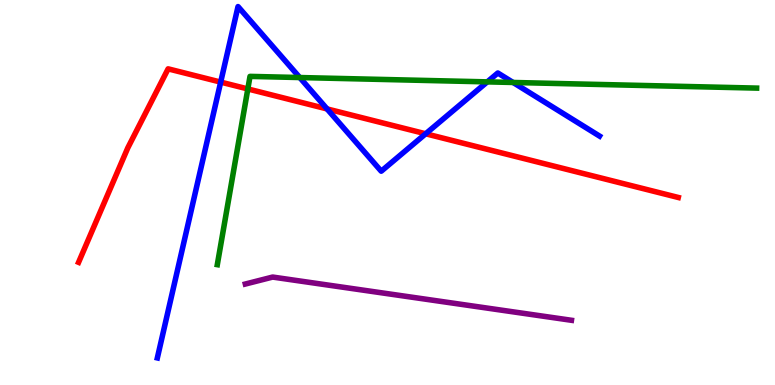[{'lines': ['blue', 'red'], 'intersections': [{'x': 2.85, 'y': 7.87}, {'x': 4.22, 'y': 7.17}, {'x': 5.49, 'y': 6.53}]}, {'lines': ['green', 'red'], 'intersections': [{'x': 3.2, 'y': 7.69}]}, {'lines': ['purple', 'red'], 'intersections': []}, {'lines': ['blue', 'green'], 'intersections': [{'x': 3.87, 'y': 7.99}, {'x': 6.29, 'y': 7.87}, {'x': 6.62, 'y': 7.86}]}, {'lines': ['blue', 'purple'], 'intersections': []}, {'lines': ['green', 'purple'], 'intersections': []}]